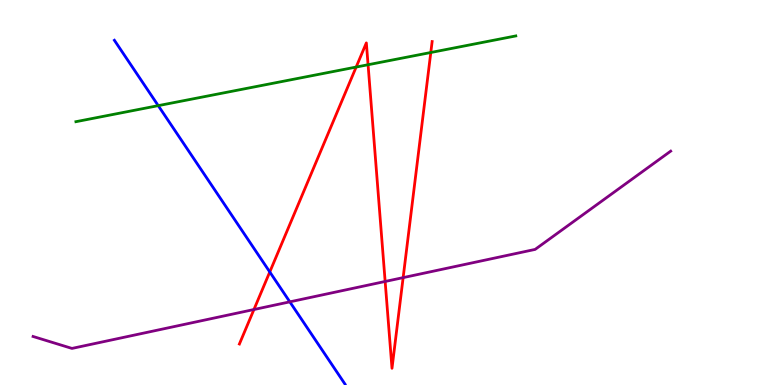[{'lines': ['blue', 'red'], 'intersections': [{'x': 3.48, 'y': 2.94}]}, {'lines': ['green', 'red'], 'intersections': [{'x': 4.6, 'y': 8.26}, {'x': 4.75, 'y': 8.32}, {'x': 5.56, 'y': 8.64}]}, {'lines': ['purple', 'red'], 'intersections': [{'x': 3.28, 'y': 1.96}, {'x': 4.97, 'y': 2.69}, {'x': 5.2, 'y': 2.79}]}, {'lines': ['blue', 'green'], 'intersections': [{'x': 2.04, 'y': 7.26}]}, {'lines': ['blue', 'purple'], 'intersections': [{'x': 3.74, 'y': 2.16}]}, {'lines': ['green', 'purple'], 'intersections': []}]